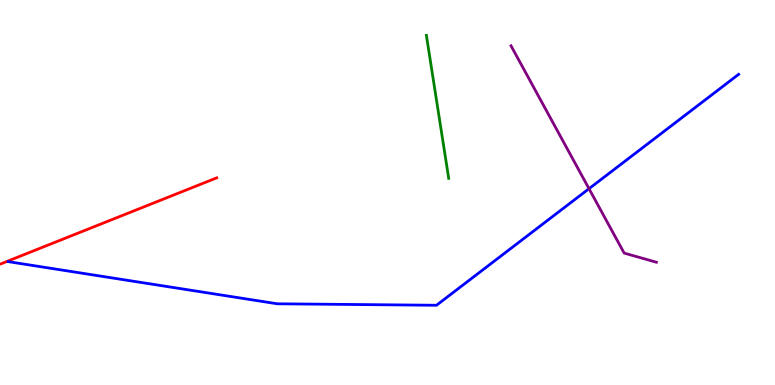[{'lines': ['blue', 'red'], 'intersections': []}, {'lines': ['green', 'red'], 'intersections': []}, {'lines': ['purple', 'red'], 'intersections': []}, {'lines': ['blue', 'green'], 'intersections': []}, {'lines': ['blue', 'purple'], 'intersections': [{'x': 7.6, 'y': 5.1}]}, {'lines': ['green', 'purple'], 'intersections': []}]